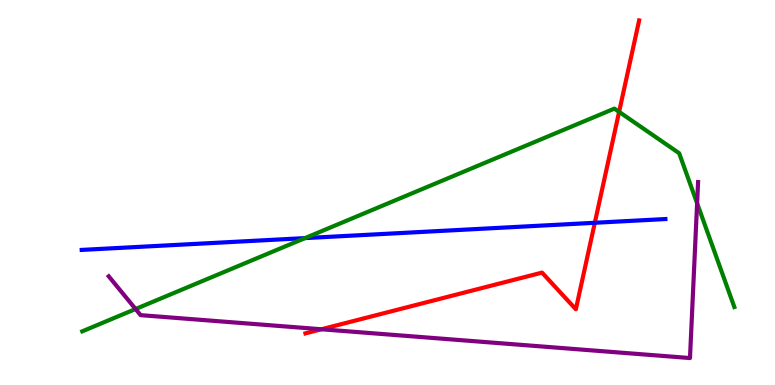[{'lines': ['blue', 'red'], 'intersections': [{'x': 7.67, 'y': 4.21}]}, {'lines': ['green', 'red'], 'intersections': [{'x': 7.99, 'y': 7.09}]}, {'lines': ['purple', 'red'], 'intersections': [{'x': 4.15, 'y': 1.45}]}, {'lines': ['blue', 'green'], 'intersections': [{'x': 3.94, 'y': 3.82}]}, {'lines': ['blue', 'purple'], 'intersections': []}, {'lines': ['green', 'purple'], 'intersections': [{'x': 1.75, 'y': 1.97}, {'x': 9.0, 'y': 4.72}]}]